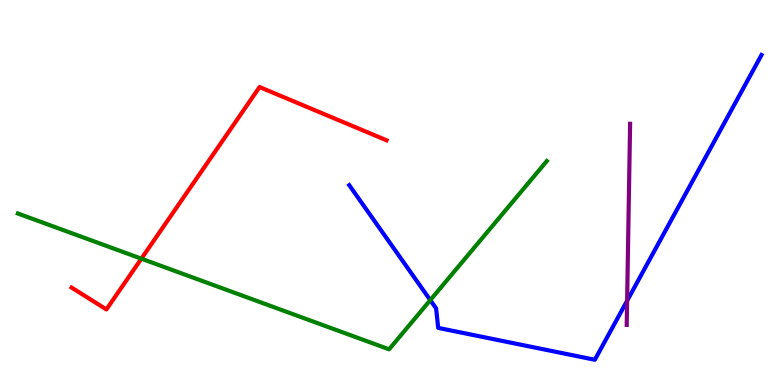[{'lines': ['blue', 'red'], 'intersections': []}, {'lines': ['green', 'red'], 'intersections': [{'x': 1.82, 'y': 3.28}]}, {'lines': ['purple', 'red'], 'intersections': []}, {'lines': ['blue', 'green'], 'intersections': [{'x': 5.55, 'y': 2.2}]}, {'lines': ['blue', 'purple'], 'intersections': [{'x': 8.09, 'y': 2.19}]}, {'lines': ['green', 'purple'], 'intersections': []}]